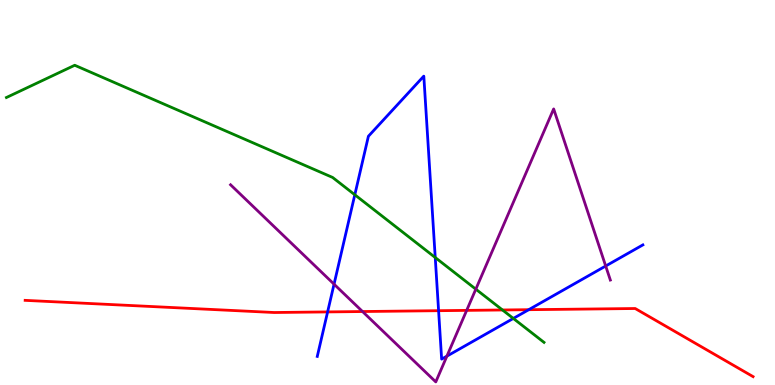[{'lines': ['blue', 'red'], 'intersections': [{'x': 4.23, 'y': 1.9}, {'x': 5.66, 'y': 1.93}, {'x': 6.82, 'y': 1.96}]}, {'lines': ['green', 'red'], 'intersections': [{'x': 6.48, 'y': 1.95}]}, {'lines': ['purple', 'red'], 'intersections': [{'x': 4.68, 'y': 1.91}, {'x': 6.02, 'y': 1.94}]}, {'lines': ['blue', 'green'], 'intersections': [{'x': 4.58, 'y': 4.94}, {'x': 5.62, 'y': 3.31}, {'x': 6.62, 'y': 1.73}]}, {'lines': ['blue', 'purple'], 'intersections': [{'x': 4.31, 'y': 2.62}, {'x': 5.77, 'y': 0.75}, {'x': 7.82, 'y': 3.09}]}, {'lines': ['green', 'purple'], 'intersections': [{'x': 6.14, 'y': 2.49}]}]